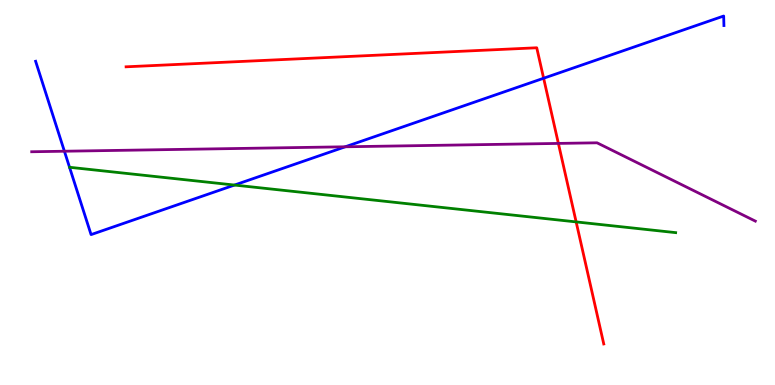[{'lines': ['blue', 'red'], 'intersections': [{'x': 7.01, 'y': 7.97}]}, {'lines': ['green', 'red'], 'intersections': [{'x': 7.43, 'y': 4.24}]}, {'lines': ['purple', 'red'], 'intersections': [{'x': 7.2, 'y': 6.27}]}, {'lines': ['blue', 'green'], 'intersections': [{'x': 3.03, 'y': 5.19}]}, {'lines': ['blue', 'purple'], 'intersections': [{'x': 0.831, 'y': 6.07}, {'x': 4.45, 'y': 6.19}]}, {'lines': ['green', 'purple'], 'intersections': []}]